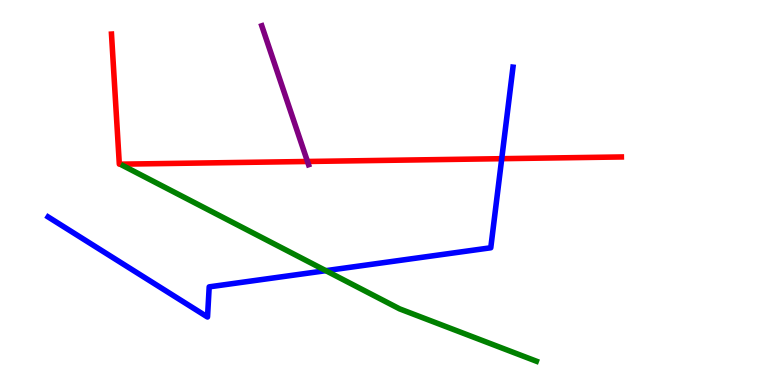[{'lines': ['blue', 'red'], 'intersections': [{'x': 6.47, 'y': 5.88}]}, {'lines': ['green', 'red'], 'intersections': []}, {'lines': ['purple', 'red'], 'intersections': [{'x': 3.97, 'y': 5.81}]}, {'lines': ['blue', 'green'], 'intersections': [{'x': 4.2, 'y': 2.97}]}, {'lines': ['blue', 'purple'], 'intersections': []}, {'lines': ['green', 'purple'], 'intersections': []}]